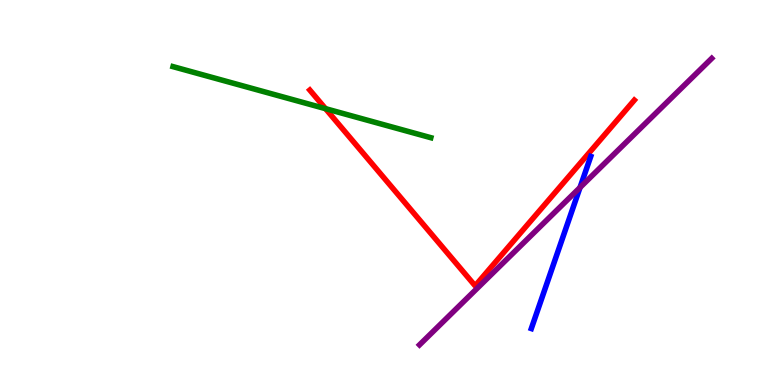[{'lines': ['blue', 'red'], 'intersections': []}, {'lines': ['green', 'red'], 'intersections': [{'x': 4.2, 'y': 7.18}]}, {'lines': ['purple', 'red'], 'intersections': []}, {'lines': ['blue', 'green'], 'intersections': []}, {'lines': ['blue', 'purple'], 'intersections': [{'x': 7.48, 'y': 5.13}]}, {'lines': ['green', 'purple'], 'intersections': []}]